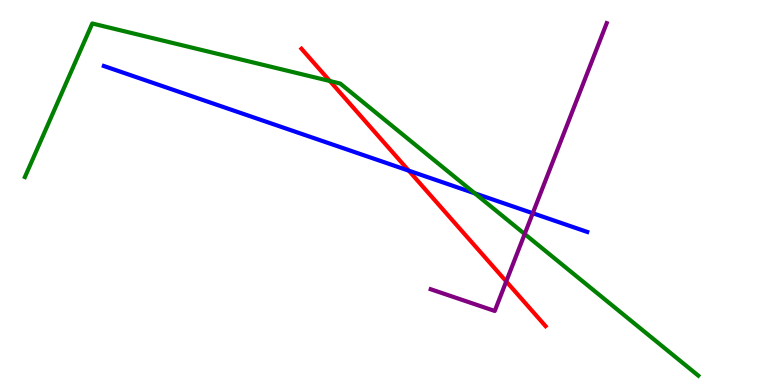[{'lines': ['blue', 'red'], 'intersections': [{'x': 5.27, 'y': 5.57}]}, {'lines': ['green', 'red'], 'intersections': [{'x': 4.26, 'y': 7.9}]}, {'lines': ['purple', 'red'], 'intersections': [{'x': 6.53, 'y': 2.69}]}, {'lines': ['blue', 'green'], 'intersections': [{'x': 6.13, 'y': 4.98}]}, {'lines': ['blue', 'purple'], 'intersections': [{'x': 6.87, 'y': 4.46}]}, {'lines': ['green', 'purple'], 'intersections': [{'x': 6.77, 'y': 3.92}]}]